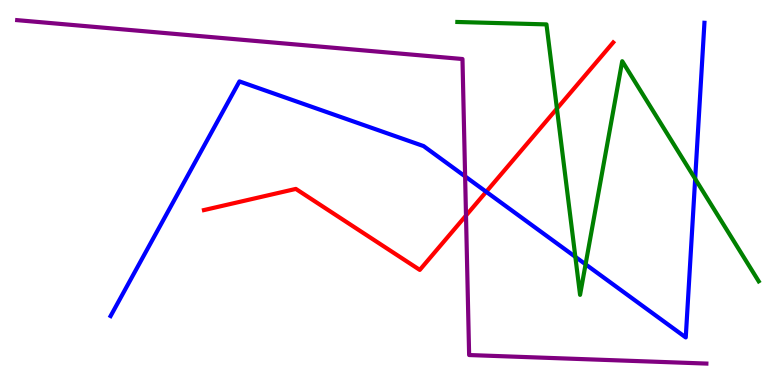[{'lines': ['blue', 'red'], 'intersections': [{'x': 6.27, 'y': 5.02}]}, {'lines': ['green', 'red'], 'intersections': [{'x': 7.19, 'y': 7.18}]}, {'lines': ['purple', 'red'], 'intersections': [{'x': 6.01, 'y': 4.4}]}, {'lines': ['blue', 'green'], 'intersections': [{'x': 7.42, 'y': 3.33}, {'x': 7.56, 'y': 3.13}, {'x': 8.97, 'y': 5.35}]}, {'lines': ['blue', 'purple'], 'intersections': [{'x': 6.0, 'y': 5.42}]}, {'lines': ['green', 'purple'], 'intersections': []}]